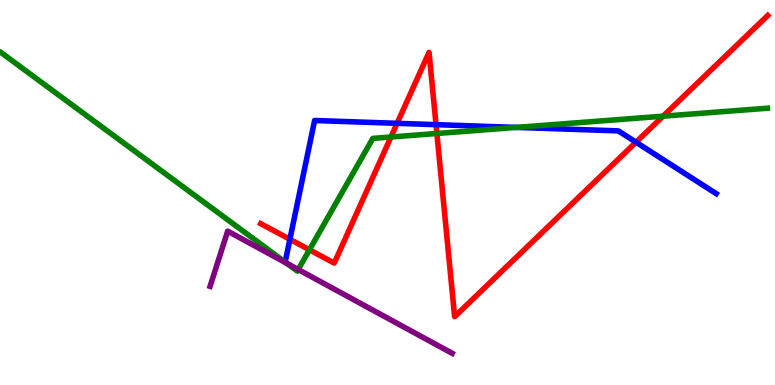[{'lines': ['blue', 'red'], 'intersections': [{'x': 3.74, 'y': 3.78}, {'x': 5.12, 'y': 6.8}, {'x': 5.63, 'y': 6.76}, {'x': 8.21, 'y': 6.31}]}, {'lines': ['green', 'red'], 'intersections': [{'x': 3.99, 'y': 3.51}, {'x': 5.04, 'y': 6.44}, {'x': 5.64, 'y': 6.53}, {'x': 8.56, 'y': 6.98}]}, {'lines': ['purple', 'red'], 'intersections': []}, {'lines': ['blue', 'green'], 'intersections': [{'x': 6.66, 'y': 6.69}]}, {'lines': ['blue', 'purple'], 'intersections': []}, {'lines': ['green', 'purple'], 'intersections': [{'x': 3.7, 'y': 3.16}, {'x': 3.85, 'y': 3.0}]}]